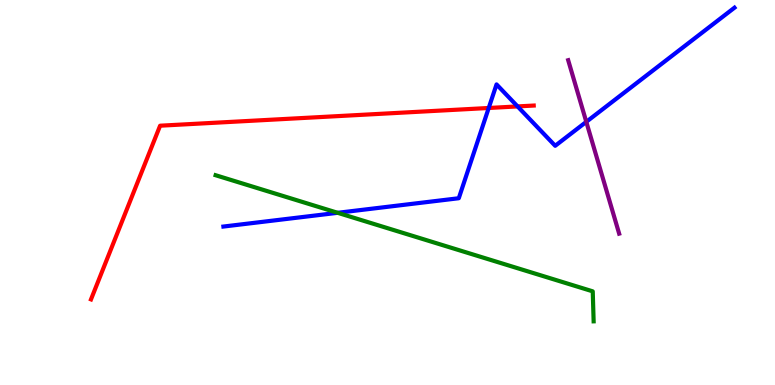[{'lines': ['blue', 'red'], 'intersections': [{'x': 6.31, 'y': 7.2}, {'x': 6.68, 'y': 7.24}]}, {'lines': ['green', 'red'], 'intersections': []}, {'lines': ['purple', 'red'], 'intersections': []}, {'lines': ['blue', 'green'], 'intersections': [{'x': 4.36, 'y': 4.47}]}, {'lines': ['blue', 'purple'], 'intersections': [{'x': 7.57, 'y': 6.84}]}, {'lines': ['green', 'purple'], 'intersections': []}]